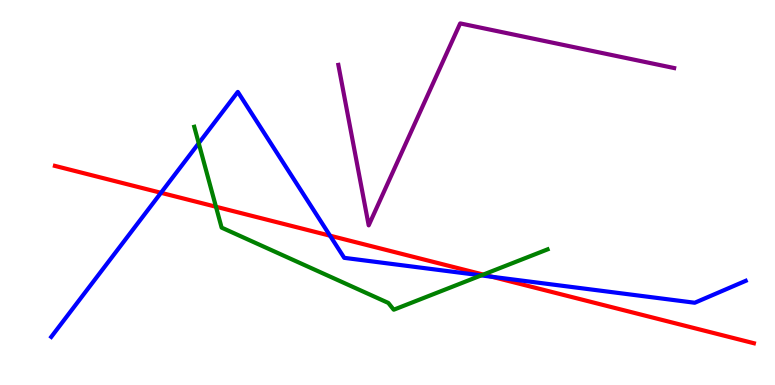[{'lines': ['blue', 'red'], 'intersections': [{'x': 2.08, 'y': 4.99}, {'x': 4.26, 'y': 3.88}, {'x': 6.35, 'y': 2.81}]}, {'lines': ['green', 'red'], 'intersections': [{'x': 2.79, 'y': 4.63}, {'x': 6.24, 'y': 2.87}]}, {'lines': ['purple', 'red'], 'intersections': []}, {'lines': ['blue', 'green'], 'intersections': [{'x': 2.56, 'y': 6.28}, {'x': 6.21, 'y': 2.85}]}, {'lines': ['blue', 'purple'], 'intersections': []}, {'lines': ['green', 'purple'], 'intersections': []}]